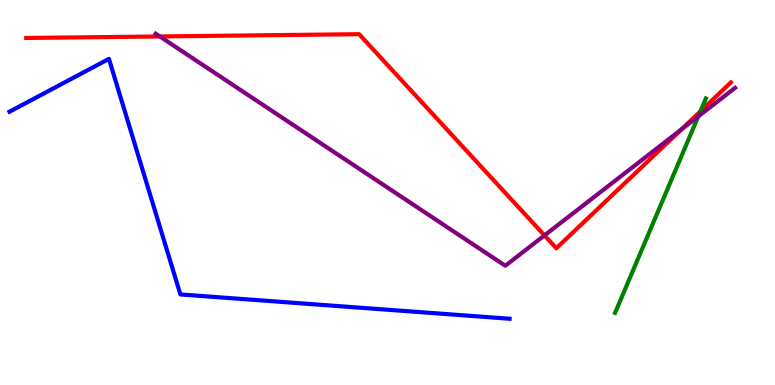[{'lines': ['blue', 'red'], 'intersections': []}, {'lines': ['green', 'red'], 'intersections': [{'x': 9.04, 'y': 7.11}]}, {'lines': ['purple', 'red'], 'intersections': [{'x': 2.06, 'y': 9.05}, {'x': 7.03, 'y': 3.89}, {'x': 8.79, 'y': 6.64}]}, {'lines': ['blue', 'green'], 'intersections': []}, {'lines': ['blue', 'purple'], 'intersections': []}, {'lines': ['green', 'purple'], 'intersections': [{'x': 9.01, 'y': 6.98}]}]